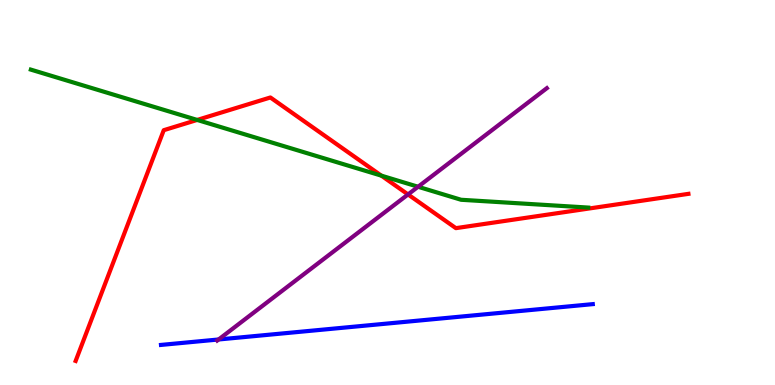[{'lines': ['blue', 'red'], 'intersections': []}, {'lines': ['green', 'red'], 'intersections': [{'x': 2.54, 'y': 6.88}, {'x': 4.92, 'y': 5.44}]}, {'lines': ['purple', 'red'], 'intersections': [{'x': 5.26, 'y': 4.95}]}, {'lines': ['blue', 'green'], 'intersections': []}, {'lines': ['blue', 'purple'], 'intersections': [{'x': 2.82, 'y': 1.18}]}, {'lines': ['green', 'purple'], 'intersections': [{'x': 5.39, 'y': 5.15}]}]